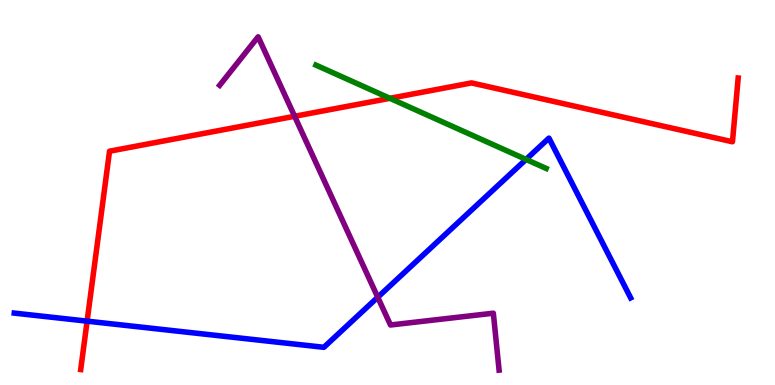[{'lines': ['blue', 'red'], 'intersections': [{'x': 1.12, 'y': 1.66}]}, {'lines': ['green', 'red'], 'intersections': [{'x': 5.03, 'y': 7.45}]}, {'lines': ['purple', 'red'], 'intersections': [{'x': 3.8, 'y': 6.98}]}, {'lines': ['blue', 'green'], 'intersections': [{'x': 6.79, 'y': 5.86}]}, {'lines': ['blue', 'purple'], 'intersections': [{'x': 4.87, 'y': 2.28}]}, {'lines': ['green', 'purple'], 'intersections': []}]